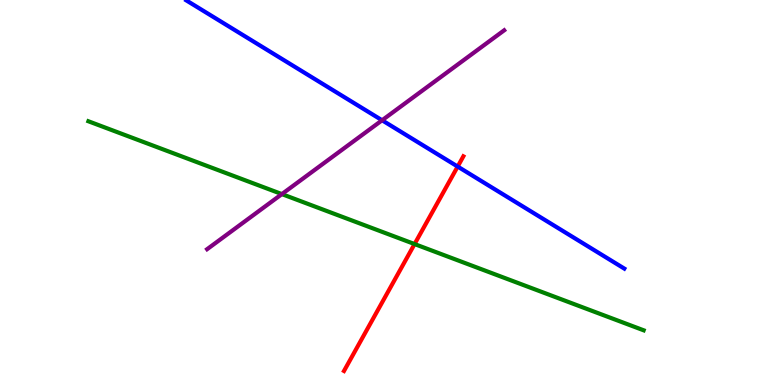[{'lines': ['blue', 'red'], 'intersections': [{'x': 5.91, 'y': 5.67}]}, {'lines': ['green', 'red'], 'intersections': [{'x': 5.35, 'y': 3.66}]}, {'lines': ['purple', 'red'], 'intersections': []}, {'lines': ['blue', 'green'], 'intersections': []}, {'lines': ['blue', 'purple'], 'intersections': [{'x': 4.93, 'y': 6.88}]}, {'lines': ['green', 'purple'], 'intersections': [{'x': 3.64, 'y': 4.96}]}]